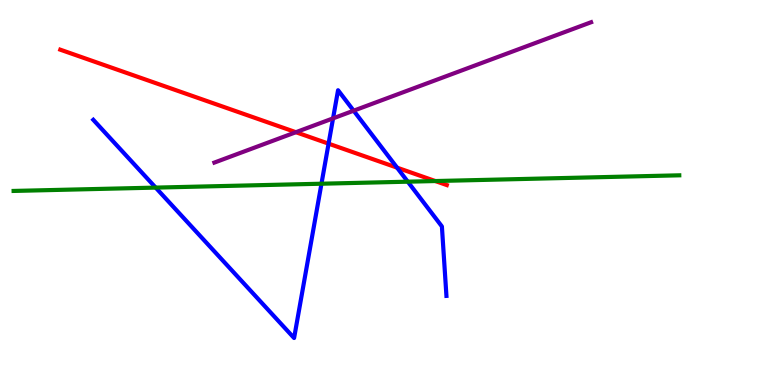[{'lines': ['blue', 'red'], 'intersections': [{'x': 4.24, 'y': 6.27}, {'x': 5.12, 'y': 5.65}]}, {'lines': ['green', 'red'], 'intersections': [{'x': 5.62, 'y': 5.3}]}, {'lines': ['purple', 'red'], 'intersections': [{'x': 3.82, 'y': 6.57}]}, {'lines': ['blue', 'green'], 'intersections': [{'x': 2.01, 'y': 5.13}, {'x': 4.15, 'y': 5.23}, {'x': 5.26, 'y': 5.28}]}, {'lines': ['blue', 'purple'], 'intersections': [{'x': 4.3, 'y': 6.93}, {'x': 4.56, 'y': 7.12}]}, {'lines': ['green', 'purple'], 'intersections': []}]